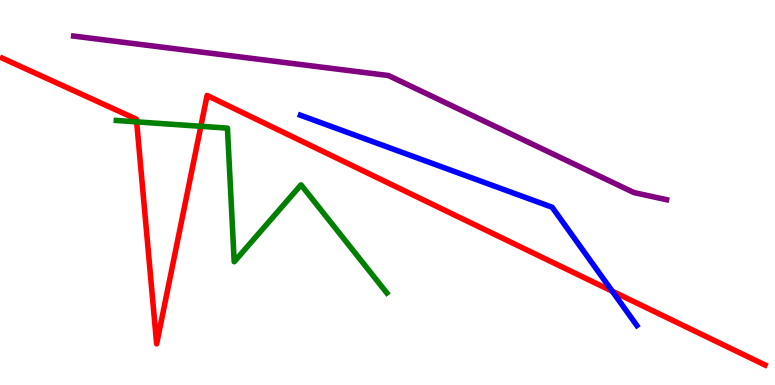[{'lines': ['blue', 'red'], 'intersections': [{'x': 7.9, 'y': 2.44}]}, {'lines': ['green', 'red'], 'intersections': [{'x': 1.76, 'y': 6.83}, {'x': 2.59, 'y': 6.72}]}, {'lines': ['purple', 'red'], 'intersections': []}, {'lines': ['blue', 'green'], 'intersections': []}, {'lines': ['blue', 'purple'], 'intersections': []}, {'lines': ['green', 'purple'], 'intersections': []}]